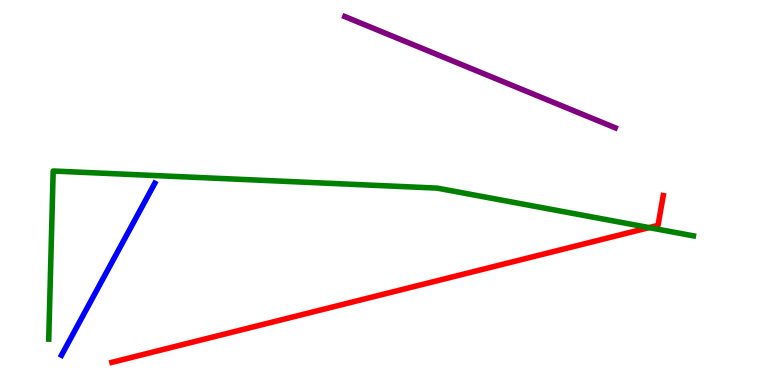[{'lines': ['blue', 'red'], 'intersections': []}, {'lines': ['green', 'red'], 'intersections': [{'x': 8.38, 'y': 4.09}]}, {'lines': ['purple', 'red'], 'intersections': []}, {'lines': ['blue', 'green'], 'intersections': []}, {'lines': ['blue', 'purple'], 'intersections': []}, {'lines': ['green', 'purple'], 'intersections': []}]